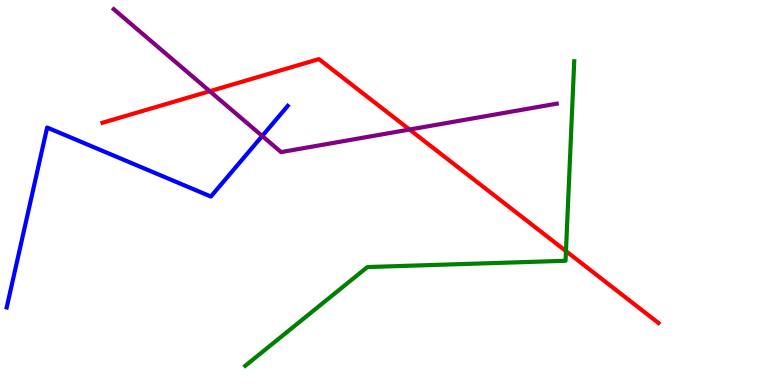[{'lines': ['blue', 'red'], 'intersections': []}, {'lines': ['green', 'red'], 'intersections': [{'x': 7.3, 'y': 3.48}]}, {'lines': ['purple', 'red'], 'intersections': [{'x': 2.71, 'y': 7.63}, {'x': 5.28, 'y': 6.64}]}, {'lines': ['blue', 'green'], 'intersections': []}, {'lines': ['blue', 'purple'], 'intersections': [{'x': 3.38, 'y': 6.47}]}, {'lines': ['green', 'purple'], 'intersections': []}]